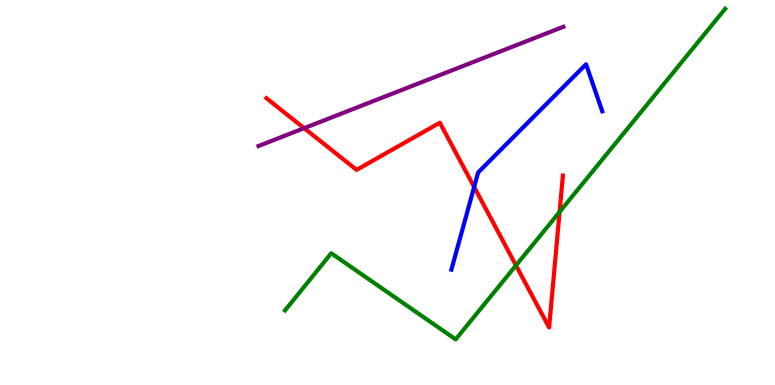[{'lines': ['blue', 'red'], 'intersections': [{'x': 6.12, 'y': 5.14}]}, {'lines': ['green', 'red'], 'intersections': [{'x': 6.66, 'y': 3.11}, {'x': 7.22, 'y': 4.5}]}, {'lines': ['purple', 'red'], 'intersections': [{'x': 3.92, 'y': 6.67}]}, {'lines': ['blue', 'green'], 'intersections': []}, {'lines': ['blue', 'purple'], 'intersections': []}, {'lines': ['green', 'purple'], 'intersections': []}]